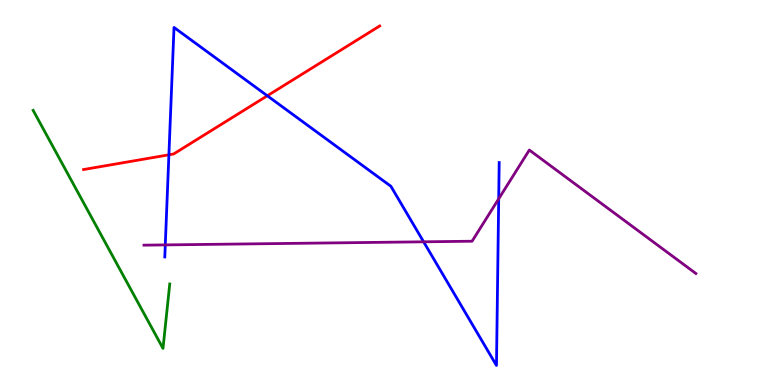[{'lines': ['blue', 'red'], 'intersections': [{'x': 2.18, 'y': 5.98}, {'x': 3.45, 'y': 7.51}]}, {'lines': ['green', 'red'], 'intersections': []}, {'lines': ['purple', 'red'], 'intersections': []}, {'lines': ['blue', 'green'], 'intersections': []}, {'lines': ['blue', 'purple'], 'intersections': [{'x': 2.13, 'y': 3.64}, {'x': 5.47, 'y': 3.72}, {'x': 6.43, 'y': 4.84}]}, {'lines': ['green', 'purple'], 'intersections': []}]